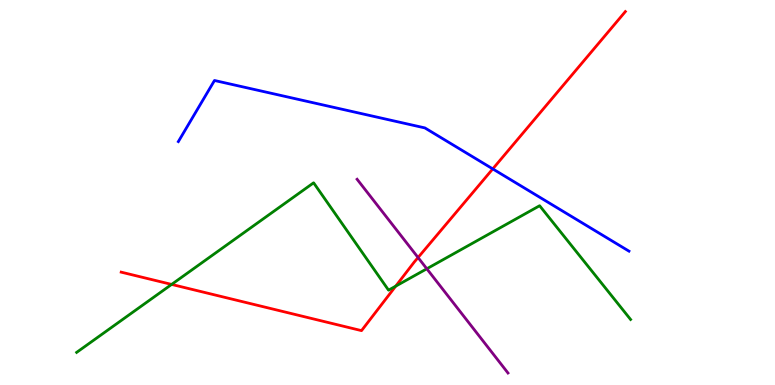[{'lines': ['blue', 'red'], 'intersections': [{'x': 6.36, 'y': 5.61}]}, {'lines': ['green', 'red'], 'intersections': [{'x': 2.21, 'y': 2.61}, {'x': 5.11, 'y': 2.57}]}, {'lines': ['purple', 'red'], 'intersections': [{'x': 5.39, 'y': 3.31}]}, {'lines': ['blue', 'green'], 'intersections': []}, {'lines': ['blue', 'purple'], 'intersections': []}, {'lines': ['green', 'purple'], 'intersections': [{'x': 5.51, 'y': 3.02}]}]